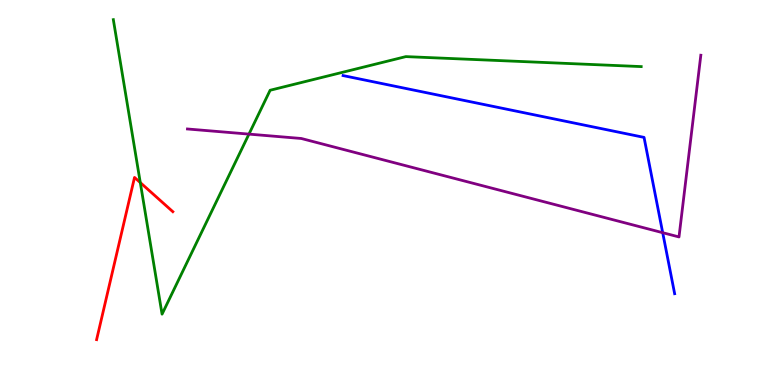[{'lines': ['blue', 'red'], 'intersections': []}, {'lines': ['green', 'red'], 'intersections': [{'x': 1.81, 'y': 5.26}]}, {'lines': ['purple', 'red'], 'intersections': []}, {'lines': ['blue', 'green'], 'intersections': []}, {'lines': ['blue', 'purple'], 'intersections': [{'x': 8.55, 'y': 3.96}]}, {'lines': ['green', 'purple'], 'intersections': [{'x': 3.21, 'y': 6.52}]}]